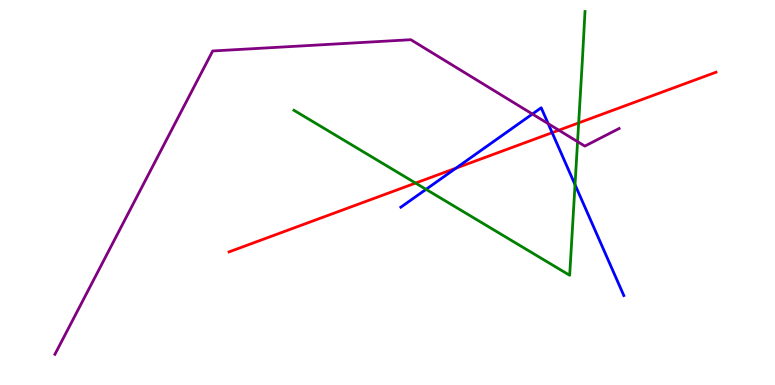[{'lines': ['blue', 'red'], 'intersections': [{'x': 5.88, 'y': 5.63}, {'x': 7.12, 'y': 6.55}]}, {'lines': ['green', 'red'], 'intersections': [{'x': 5.36, 'y': 5.24}, {'x': 7.47, 'y': 6.81}]}, {'lines': ['purple', 'red'], 'intersections': [{'x': 7.21, 'y': 6.62}]}, {'lines': ['blue', 'green'], 'intersections': [{'x': 5.5, 'y': 5.08}, {'x': 7.42, 'y': 5.2}]}, {'lines': ['blue', 'purple'], 'intersections': [{'x': 6.87, 'y': 7.04}, {'x': 7.07, 'y': 6.79}]}, {'lines': ['green', 'purple'], 'intersections': [{'x': 7.45, 'y': 6.32}]}]